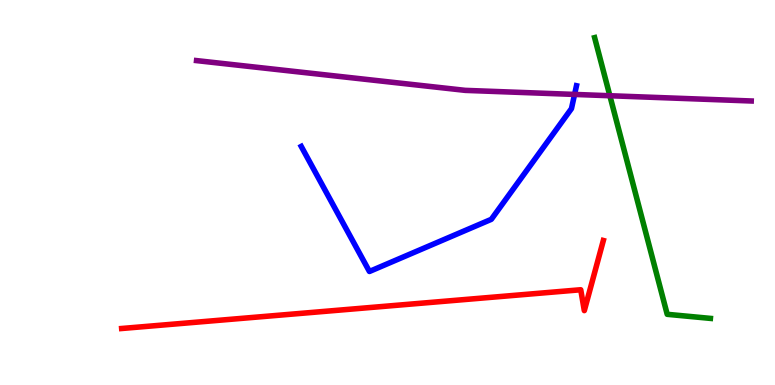[{'lines': ['blue', 'red'], 'intersections': []}, {'lines': ['green', 'red'], 'intersections': []}, {'lines': ['purple', 'red'], 'intersections': []}, {'lines': ['blue', 'green'], 'intersections': []}, {'lines': ['blue', 'purple'], 'intersections': [{'x': 7.41, 'y': 7.55}]}, {'lines': ['green', 'purple'], 'intersections': [{'x': 7.87, 'y': 7.51}]}]